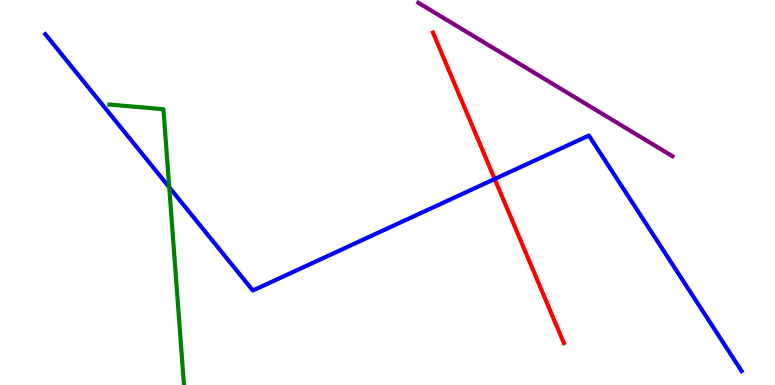[{'lines': ['blue', 'red'], 'intersections': [{'x': 6.38, 'y': 5.35}]}, {'lines': ['green', 'red'], 'intersections': []}, {'lines': ['purple', 'red'], 'intersections': []}, {'lines': ['blue', 'green'], 'intersections': [{'x': 2.18, 'y': 5.14}]}, {'lines': ['blue', 'purple'], 'intersections': []}, {'lines': ['green', 'purple'], 'intersections': []}]